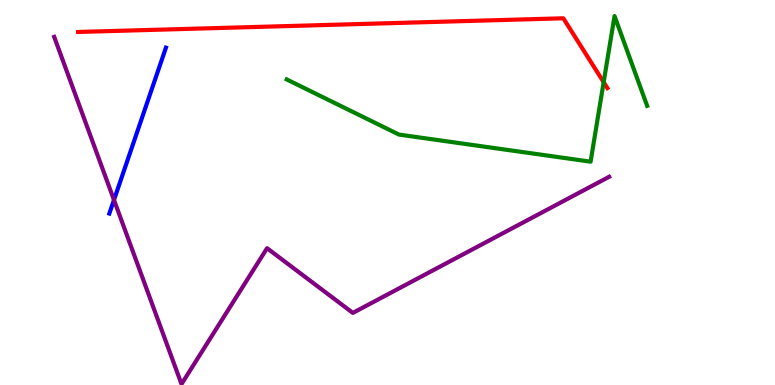[{'lines': ['blue', 'red'], 'intersections': []}, {'lines': ['green', 'red'], 'intersections': [{'x': 7.79, 'y': 7.87}]}, {'lines': ['purple', 'red'], 'intersections': []}, {'lines': ['blue', 'green'], 'intersections': []}, {'lines': ['blue', 'purple'], 'intersections': [{'x': 1.47, 'y': 4.81}]}, {'lines': ['green', 'purple'], 'intersections': []}]